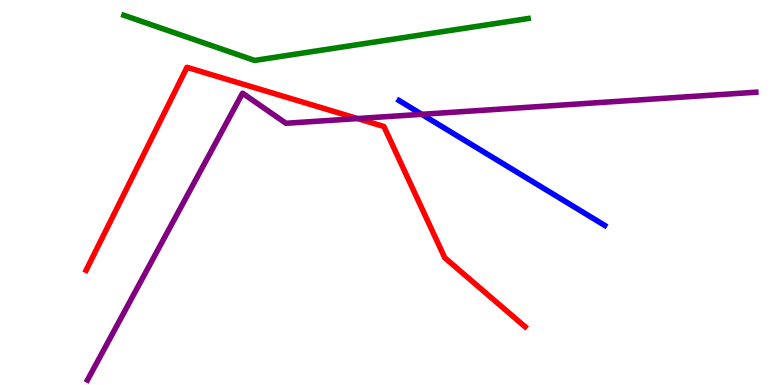[{'lines': ['blue', 'red'], 'intersections': []}, {'lines': ['green', 'red'], 'intersections': []}, {'lines': ['purple', 'red'], 'intersections': [{'x': 4.61, 'y': 6.92}]}, {'lines': ['blue', 'green'], 'intersections': []}, {'lines': ['blue', 'purple'], 'intersections': [{'x': 5.44, 'y': 7.03}]}, {'lines': ['green', 'purple'], 'intersections': []}]